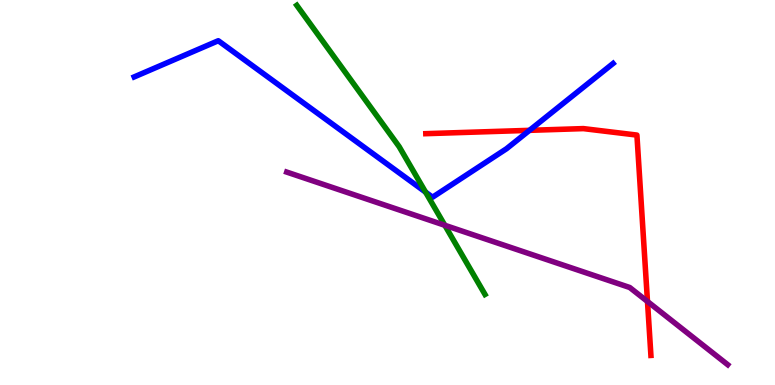[{'lines': ['blue', 'red'], 'intersections': [{'x': 6.83, 'y': 6.61}]}, {'lines': ['green', 'red'], 'intersections': []}, {'lines': ['purple', 'red'], 'intersections': [{'x': 8.35, 'y': 2.17}]}, {'lines': ['blue', 'green'], 'intersections': [{'x': 5.49, 'y': 5.01}]}, {'lines': ['blue', 'purple'], 'intersections': []}, {'lines': ['green', 'purple'], 'intersections': [{'x': 5.74, 'y': 4.15}]}]